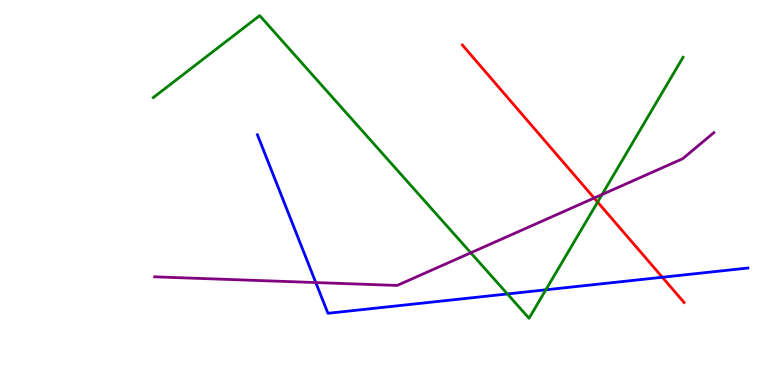[{'lines': ['blue', 'red'], 'intersections': [{'x': 8.55, 'y': 2.8}]}, {'lines': ['green', 'red'], 'intersections': [{'x': 7.71, 'y': 4.75}]}, {'lines': ['purple', 'red'], 'intersections': [{'x': 7.67, 'y': 4.86}]}, {'lines': ['blue', 'green'], 'intersections': [{'x': 6.55, 'y': 2.36}, {'x': 7.04, 'y': 2.47}]}, {'lines': ['blue', 'purple'], 'intersections': [{'x': 4.07, 'y': 2.66}]}, {'lines': ['green', 'purple'], 'intersections': [{'x': 6.07, 'y': 3.43}, {'x': 7.77, 'y': 4.95}]}]